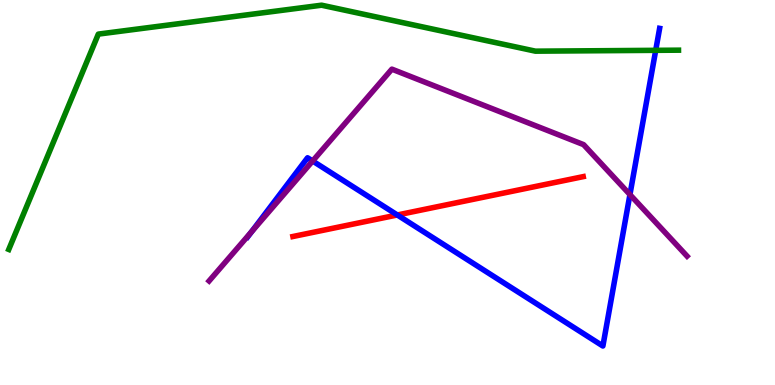[{'lines': ['blue', 'red'], 'intersections': [{'x': 5.13, 'y': 4.42}]}, {'lines': ['green', 'red'], 'intersections': []}, {'lines': ['purple', 'red'], 'intersections': []}, {'lines': ['blue', 'green'], 'intersections': [{'x': 8.46, 'y': 8.69}]}, {'lines': ['blue', 'purple'], 'intersections': [{'x': 3.25, 'y': 3.98}, {'x': 4.03, 'y': 5.82}, {'x': 8.13, 'y': 4.95}]}, {'lines': ['green', 'purple'], 'intersections': []}]